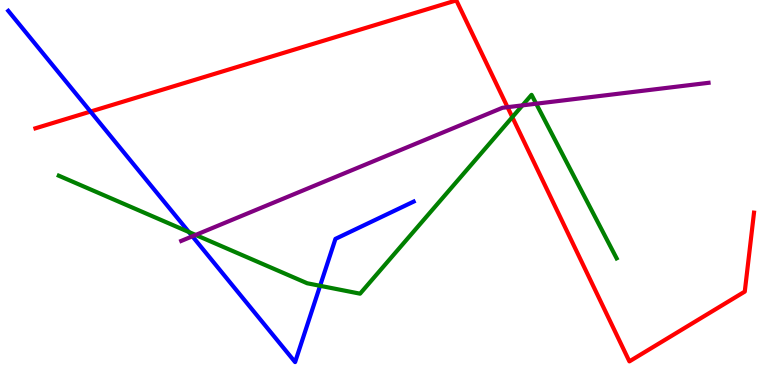[{'lines': ['blue', 'red'], 'intersections': [{'x': 1.17, 'y': 7.1}]}, {'lines': ['green', 'red'], 'intersections': [{'x': 6.61, 'y': 6.96}]}, {'lines': ['purple', 'red'], 'intersections': [{'x': 6.55, 'y': 7.22}]}, {'lines': ['blue', 'green'], 'intersections': [{'x': 2.44, 'y': 3.97}, {'x': 4.13, 'y': 2.58}]}, {'lines': ['blue', 'purple'], 'intersections': [{'x': 2.48, 'y': 3.86}]}, {'lines': ['green', 'purple'], 'intersections': [{'x': 2.52, 'y': 3.9}, {'x': 6.74, 'y': 7.26}, {'x': 6.92, 'y': 7.31}]}]